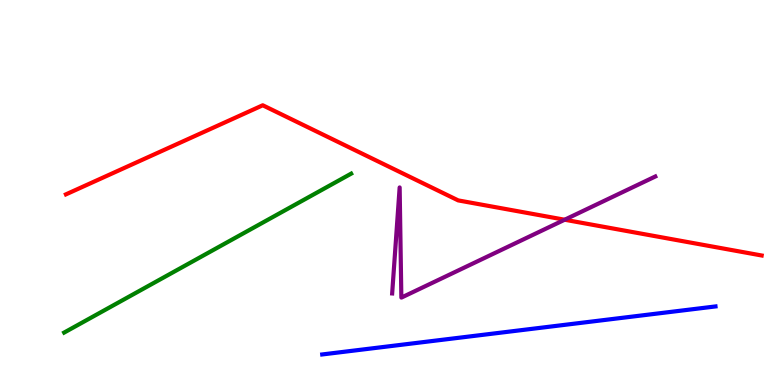[{'lines': ['blue', 'red'], 'intersections': []}, {'lines': ['green', 'red'], 'intersections': []}, {'lines': ['purple', 'red'], 'intersections': [{'x': 7.29, 'y': 4.29}]}, {'lines': ['blue', 'green'], 'intersections': []}, {'lines': ['blue', 'purple'], 'intersections': []}, {'lines': ['green', 'purple'], 'intersections': []}]